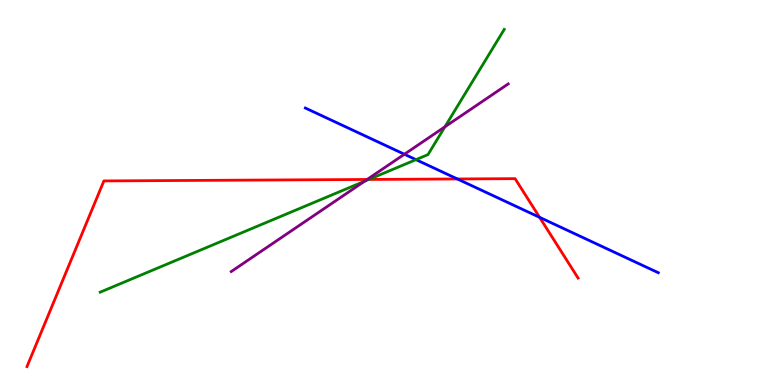[{'lines': ['blue', 'red'], 'intersections': [{'x': 5.9, 'y': 5.35}, {'x': 6.96, 'y': 4.36}]}, {'lines': ['green', 'red'], 'intersections': [{'x': 4.76, 'y': 5.34}]}, {'lines': ['purple', 'red'], 'intersections': [{'x': 4.74, 'y': 5.34}]}, {'lines': ['blue', 'green'], 'intersections': [{'x': 5.37, 'y': 5.85}]}, {'lines': ['blue', 'purple'], 'intersections': [{'x': 5.22, 'y': 5.99}]}, {'lines': ['green', 'purple'], 'intersections': [{'x': 4.7, 'y': 5.29}, {'x': 5.74, 'y': 6.71}]}]